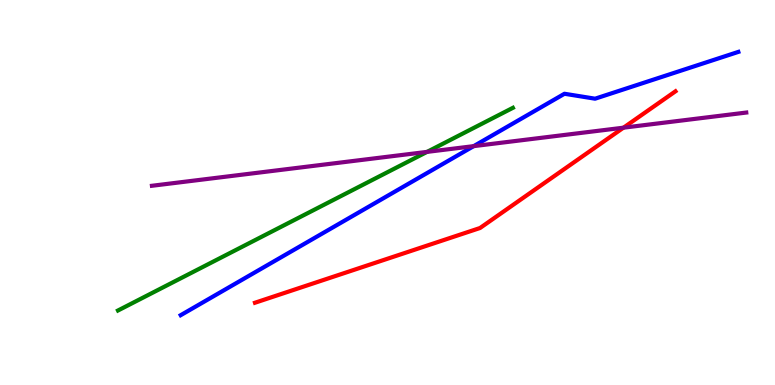[{'lines': ['blue', 'red'], 'intersections': []}, {'lines': ['green', 'red'], 'intersections': []}, {'lines': ['purple', 'red'], 'intersections': [{'x': 8.04, 'y': 6.68}]}, {'lines': ['blue', 'green'], 'intersections': []}, {'lines': ['blue', 'purple'], 'intersections': [{'x': 6.11, 'y': 6.2}]}, {'lines': ['green', 'purple'], 'intersections': [{'x': 5.51, 'y': 6.05}]}]